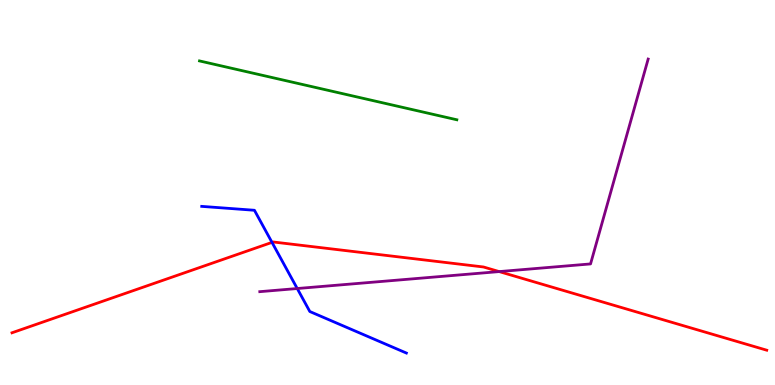[{'lines': ['blue', 'red'], 'intersections': [{'x': 3.51, 'y': 3.7}]}, {'lines': ['green', 'red'], 'intersections': []}, {'lines': ['purple', 'red'], 'intersections': [{'x': 6.44, 'y': 2.95}]}, {'lines': ['blue', 'green'], 'intersections': []}, {'lines': ['blue', 'purple'], 'intersections': [{'x': 3.84, 'y': 2.51}]}, {'lines': ['green', 'purple'], 'intersections': []}]